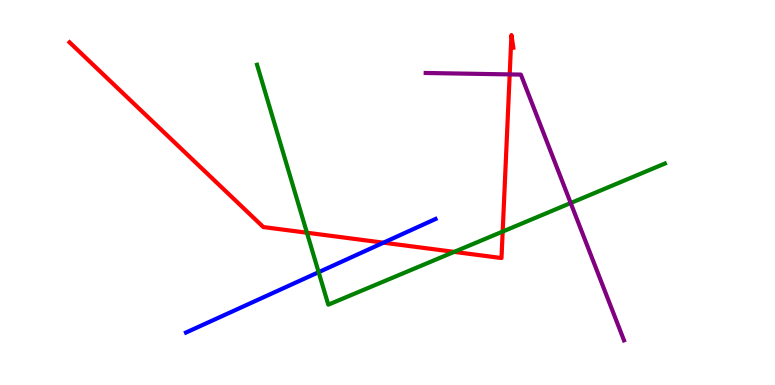[{'lines': ['blue', 'red'], 'intersections': [{'x': 4.95, 'y': 3.7}]}, {'lines': ['green', 'red'], 'intersections': [{'x': 3.96, 'y': 3.96}, {'x': 5.86, 'y': 3.46}, {'x': 6.49, 'y': 3.99}]}, {'lines': ['purple', 'red'], 'intersections': [{'x': 6.58, 'y': 8.07}]}, {'lines': ['blue', 'green'], 'intersections': [{'x': 4.11, 'y': 2.93}]}, {'lines': ['blue', 'purple'], 'intersections': []}, {'lines': ['green', 'purple'], 'intersections': [{'x': 7.36, 'y': 4.73}]}]